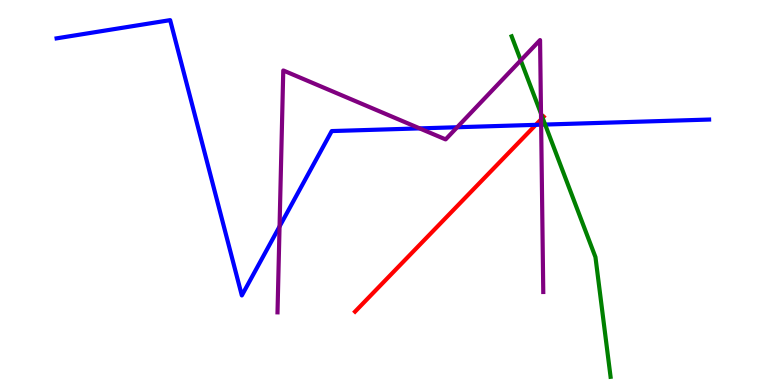[{'lines': ['blue', 'red'], 'intersections': [{'x': 6.91, 'y': 6.76}]}, {'lines': ['green', 'red'], 'intersections': [{'x': 7.0, 'y': 6.94}]}, {'lines': ['purple', 'red'], 'intersections': [{'x': 6.98, 'y': 6.9}]}, {'lines': ['blue', 'green'], 'intersections': [{'x': 7.03, 'y': 6.76}]}, {'lines': ['blue', 'purple'], 'intersections': [{'x': 3.61, 'y': 4.12}, {'x': 5.42, 'y': 6.67}, {'x': 5.9, 'y': 6.7}, {'x': 6.98, 'y': 6.76}]}, {'lines': ['green', 'purple'], 'intersections': [{'x': 6.72, 'y': 8.43}, {'x': 6.98, 'y': 7.05}]}]